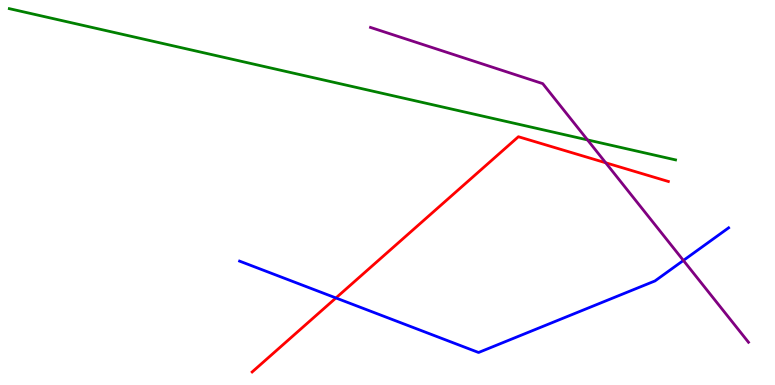[{'lines': ['blue', 'red'], 'intersections': [{'x': 4.33, 'y': 2.26}]}, {'lines': ['green', 'red'], 'intersections': []}, {'lines': ['purple', 'red'], 'intersections': [{'x': 7.82, 'y': 5.77}]}, {'lines': ['blue', 'green'], 'intersections': []}, {'lines': ['blue', 'purple'], 'intersections': [{'x': 8.82, 'y': 3.24}]}, {'lines': ['green', 'purple'], 'intersections': [{'x': 7.58, 'y': 6.37}]}]